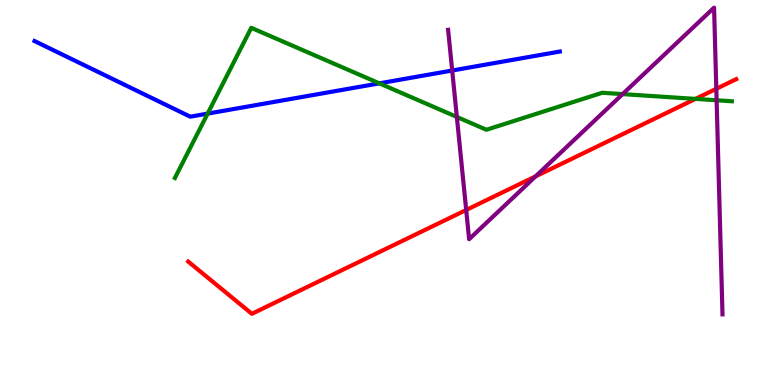[{'lines': ['blue', 'red'], 'intersections': []}, {'lines': ['green', 'red'], 'intersections': [{'x': 8.97, 'y': 7.43}]}, {'lines': ['purple', 'red'], 'intersections': [{'x': 6.02, 'y': 4.55}, {'x': 6.91, 'y': 5.42}, {'x': 9.24, 'y': 7.69}]}, {'lines': ['blue', 'green'], 'intersections': [{'x': 2.68, 'y': 7.05}, {'x': 4.89, 'y': 7.84}]}, {'lines': ['blue', 'purple'], 'intersections': [{'x': 5.83, 'y': 8.17}]}, {'lines': ['green', 'purple'], 'intersections': [{'x': 5.89, 'y': 6.96}, {'x': 8.03, 'y': 7.56}, {'x': 9.25, 'y': 7.4}]}]